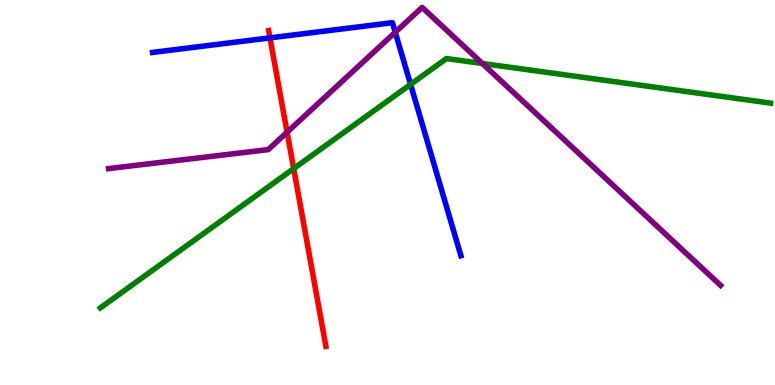[{'lines': ['blue', 'red'], 'intersections': [{'x': 3.48, 'y': 9.02}]}, {'lines': ['green', 'red'], 'intersections': [{'x': 3.79, 'y': 5.62}]}, {'lines': ['purple', 'red'], 'intersections': [{'x': 3.7, 'y': 6.57}]}, {'lines': ['blue', 'green'], 'intersections': [{'x': 5.3, 'y': 7.81}]}, {'lines': ['blue', 'purple'], 'intersections': [{'x': 5.1, 'y': 9.16}]}, {'lines': ['green', 'purple'], 'intersections': [{'x': 6.22, 'y': 8.35}]}]